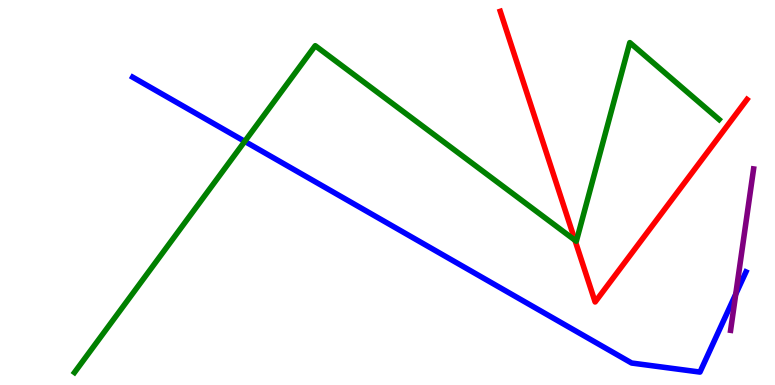[{'lines': ['blue', 'red'], 'intersections': []}, {'lines': ['green', 'red'], 'intersections': [{'x': 7.42, 'y': 3.76}]}, {'lines': ['purple', 'red'], 'intersections': []}, {'lines': ['blue', 'green'], 'intersections': [{'x': 3.16, 'y': 6.33}]}, {'lines': ['blue', 'purple'], 'intersections': [{'x': 9.49, 'y': 2.36}]}, {'lines': ['green', 'purple'], 'intersections': []}]